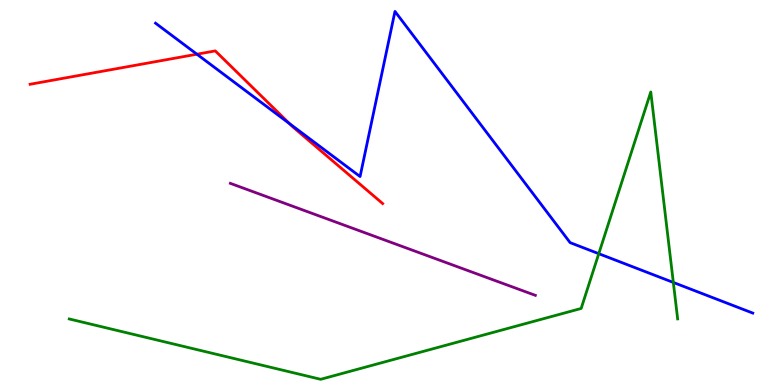[{'lines': ['blue', 'red'], 'intersections': [{'x': 2.54, 'y': 8.59}, {'x': 3.73, 'y': 6.79}]}, {'lines': ['green', 'red'], 'intersections': []}, {'lines': ['purple', 'red'], 'intersections': []}, {'lines': ['blue', 'green'], 'intersections': [{'x': 7.73, 'y': 3.41}, {'x': 8.69, 'y': 2.66}]}, {'lines': ['blue', 'purple'], 'intersections': []}, {'lines': ['green', 'purple'], 'intersections': []}]